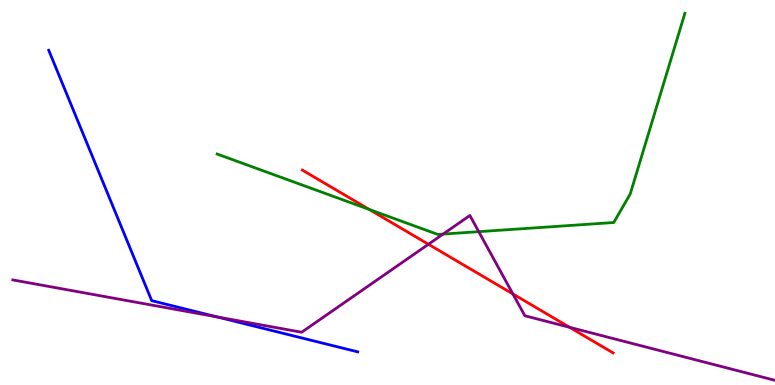[{'lines': ['blue', 'red'], 'intersections': []}, {'lines': ['green', 'red'], 'intersections': [{'x': 4.76, 'y': 4.56}]}, {'lines': ['purple', 'red'], 'intersections': [{'x': 5.53, 'y': 3.66}, {'x': 6.62, 'y': 2.36}, {'x': 7.35, 'y': 1.5}]}, {'lines': ['blue', 'green'], 'intersections': []}, {'lines': ['blue', 'purple'], 'intersections': [{'x': 2.81, 'y': 1.77}]}, {'lines': ['green', 'purple'], 'intersections': [{'x': 5.72, 'y': 3.92}, {'x': 6.18, 'y': 3.98}]}]